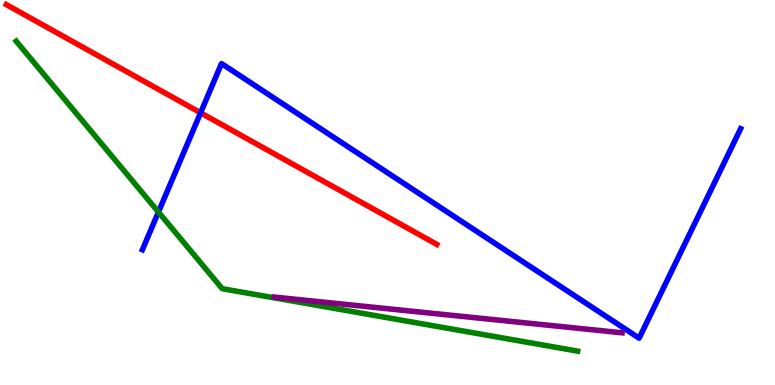[{'lines': ['blue', 'red'], 'intersections': [{'x': 2.59, 'y': 7.07}]}, {'lines': ['green', 'red'], 'intersections': []}, {'lines': ['purple', 'red'], 'intersections': []}, {'lines': ['blue', 'green'], 'intersections': [{'x': 2.04, 'y': 4.49}]}, {'lines': ['blue', 'purple'], 'intersections': []}, {'lines': ['green', 'purple'], 'intersections': []}]